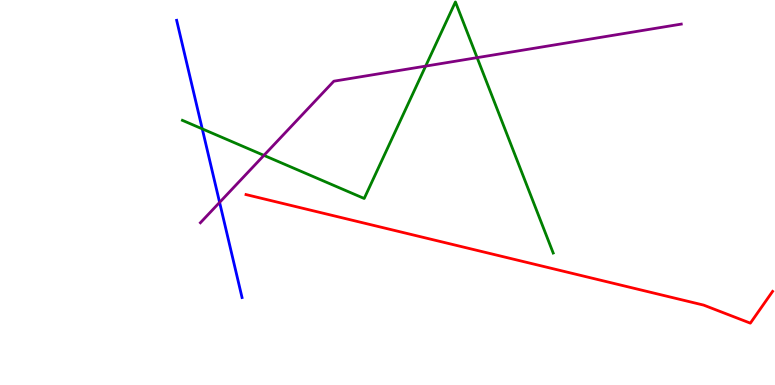[{'lines': ['blue', 'red'], 'intersections': []}, {'lines': ['green', 'red'], 'intersections': []}, {'lines': ['purple', 'red'], 'intersections': []}, {'lines': ['blue', 'green'], 'intersections': [{'x': 2.61, 'y': 6.65}]}, {'lines': ['blue', 'purple'], 'intersections': [{'x': 2.83, 'y': 4.74}]}, {'lines': ['green', 'purple'], 'intersections': [{'x': 3.41, 'y': 5.96}, {'x': 5.49, 'y': 8.28}, {'x': 6.16, 'y': 8.5}]}]